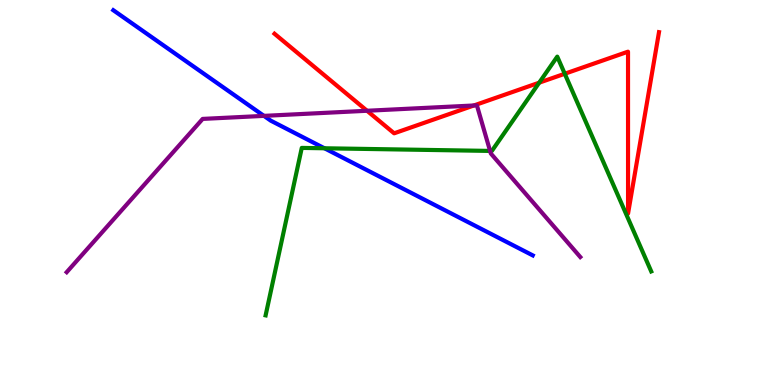[{'lines': ['blue', 'red'], 'intersections': []}, {'lines': ['green', 'red'], 'intersections': [{'x': 6.96, 'y': 7.85}, {'x': 7.29, 'y': 8.08}]}, {'lines': ['purple', 'red'], 'intersections': [{'x': 4.74, 'y': 7.12}, {'x': 6.11, 'y': 7.26}]}, {'lines': ['blue', 'green'], 'intersections': [{'x': 4.19, 'y': 6.15}]}, {'lines': ['blue', 'purple'], 'intersections': [{'x': 3.41, 'y': 6.99}]}, {'lines': ['green', 'purple'], 'intersections': [{'x': 6.32, 'y': 6.08}]}]